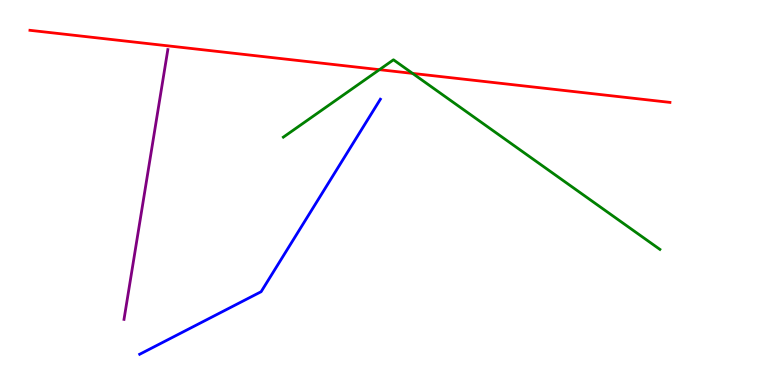[{'lines': ['blue', 'red'], 'intersections': []}, {'lines': ['green', 'red'], 'intersections': [{'x': 4.9, 'y': 8.19}, {'x': 5.32, 'y': 8.09}]}, {'lines': ['purple', 'red'], 'intersections': []}, {'lines': ['blue', 'green'], 'intersections': []}, {'lines': ['blue', 'purple'], 'intersections': []}, {'lines': ['green', 'purple'], 'intersections': []}]